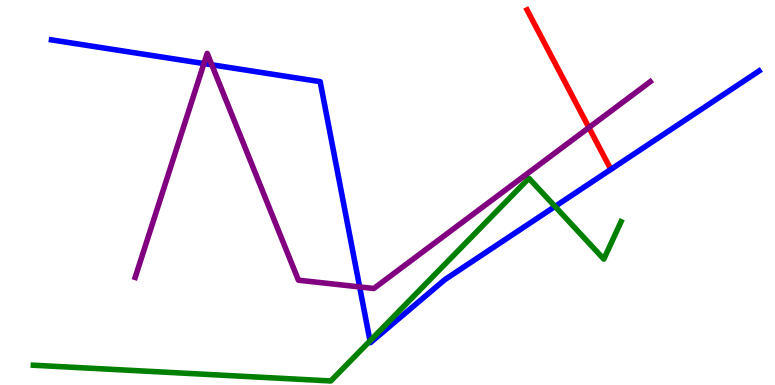[{'lines': ['blue', 'red'], 'intersections': []}, {'lines': ['green', 'red'], 'intersections': []}, {'lines': ['purple', 'red'], 'intersections': [{'x': 7.6, 'y': 6.69}]}, {'lines': ['blue', 'green'], 'intersections': [{'x': 4.77, 'y': 1.15}, {'x': 7.16, 'y': 4.64}]}, {'lines': ['blue', 'purple'], 'intersections': [{'x': 2.63, 'y': 8.35}, {'x': 2.73, 'y': 8.32}, {'x': 4.64, 'y': 2.55}]}, {'lines': ['green', 'purple'], 'intersections': []}]